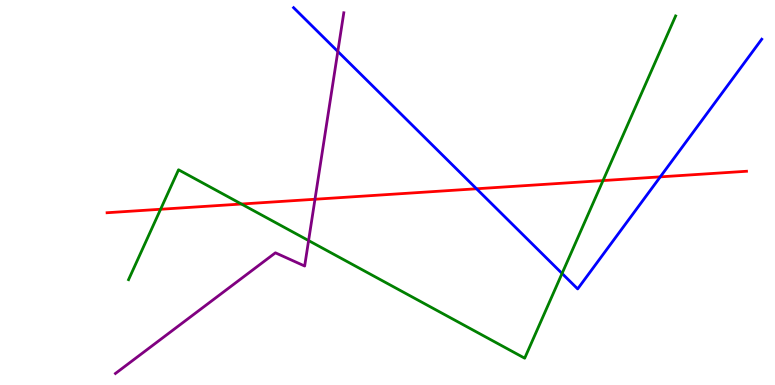[{'lines': ['blue', 'red'], 'intersections': [{'x': 6.15, 'y': 5.1}, {'x': 8.52, 'y': 5.41}]}, {'lines': ['green', 'red'], 'intersections': [{'x': 2.07, 'y': 4.56}, {'x': 3.12, 'y': 4.7}, {'x': 7.78, 'y': 5.31}]}, {'lines': ['purple', 'red'], 'intersections': [{'x': 4.06, 'y': 4.82}]}, {'lines': ['blue', 'green'], 'intersections': [{'x': 7.25, 'y': 2.9}]}, {'lines': ['blue', 'purple'], 'intersections': [{'x': 4.36, 'y': 8.66}]}, {'lines': ['green', 'purple'], 'intersections': [{'x': 3.98, 'y': 3.75}]}]